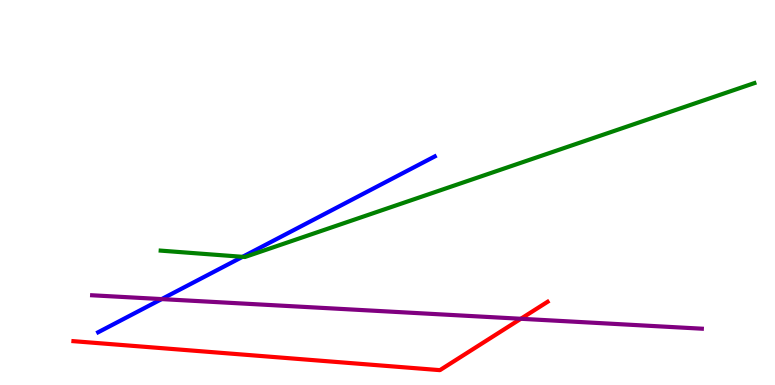[{'lines': ['blue', 'red'], 'intersections': []}, {'lines': ['green', 'red'], 'intersections': []}, {'lines': ['purple', 'red'], 'intersections': [{'x': 6.72, 'y': 1.72}]}, {'lines': ['blue', 'green'], 'intersections': [{'x': 3.13, 'y': 3.33}]}, {'lines': ['blue', 'purple'], 'intersections': [{'x': 2.09, 'y': 2.23}]}, {'lines': ['green', 'purple'], 'intersections': []}]